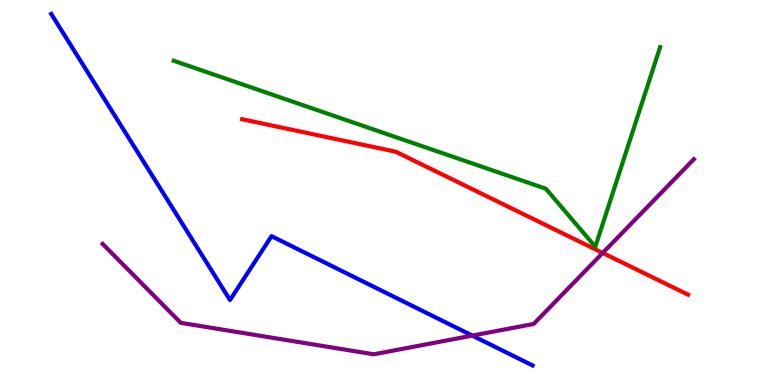[{'lines': ['blue', 'red'], 'intersections': []}, {'lines': ['green', 'red'], 'intersections': []}, {'lines': ['purple', 'red'], 'intersections': [{'x': 7.78, 'y': 3.43}]}, {'lines': ['blue', 'green'], 'intersections': []}, {'lines': ['blue', 'purple'], 'intersections': [{'x': 6.09, 'y': 1.28}]}, {'lines': ['green', 'purple'], 'intersections': []}]